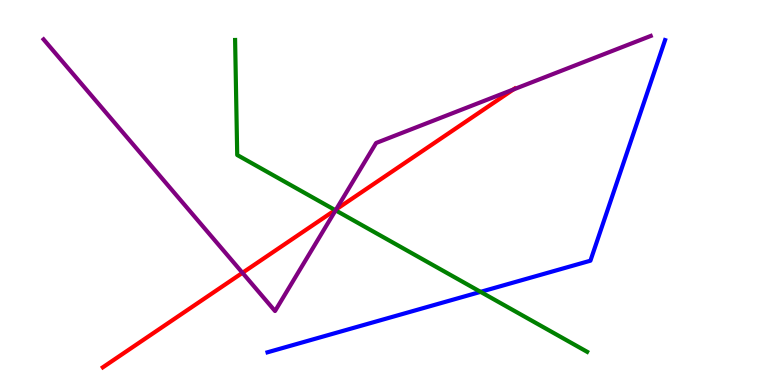[{'lines': ['blue', 'red'], 'intersections': []}, {'lines': ['green', 'red'], 'intersections': [{'x': 4.32, 'y': 4.54}]}, {'lines': ['purple', 'red'], 'intersections': [{'x': 3.13, 'y': 2.91}, {'x': 4.34, 'y': 4.56}, {'x': 6.62, 'y': 7.68}]}, {'lines': ['blue', 'green'], 'intersections': [{'x': 6.2, 'y': 2.42}]}, {'lines': ['blue', 'purple'], 'intersections': []}, {'lines': ['green', 'purple'], 'intersections': [{'x': 4.33, 'y': 4.54}]}]